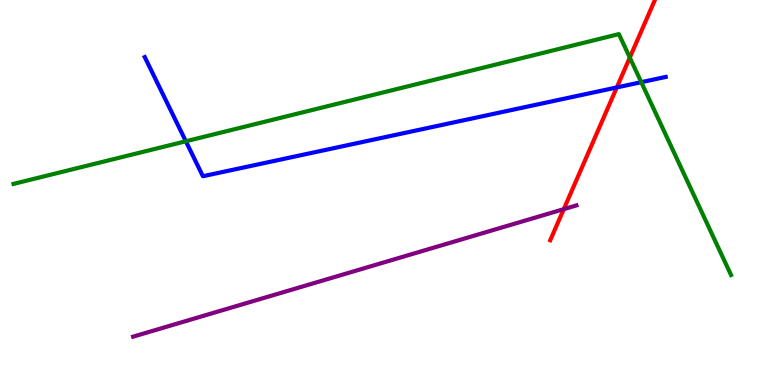[{'lines': ['blue', 'red'], 'intersections': [{'x': 7.96, 'y': 7.73}]}, {'lines': ['green', 'red'], 'intersections': [{'x': 8.13, 'y': 8.5}]}, {'lines': ['purple', 'red'], 'intersections': [{'x': 7.27, 'y': 4.57}]}, {'lines': ['blue', 'green'], 'intersections': [{'x': 2.4, 'y': 6.33}, {'x': 8.27, 'y': 7.87}]}, {'lines': ['blue', 'purple'], 'intersections': []}, {'lines': ['green', 'purple'], 'intersections': []}]